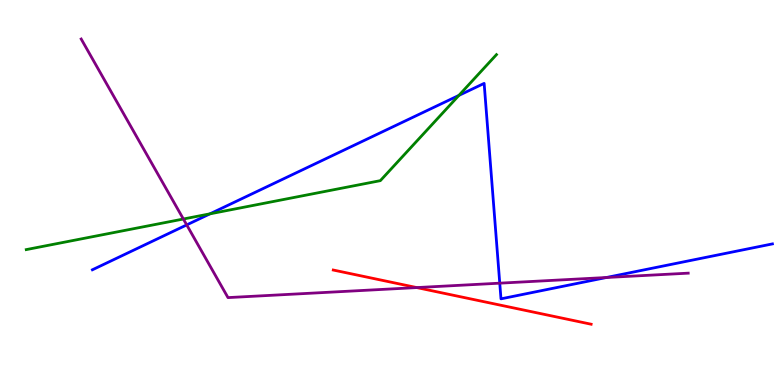[{'lines': ['blue', 'red'], 'intersections': []}, {'lines': ['green', 'red'], 'intersections': []}, {'lines': ['purple', 'red'], 'intersections': [{'x': 5.38, 'y': 2.53}]}, {'lines': ['blue', 'green'], 'intersections': [{'x': 2.71, 'y': 4.45}, {'x': 5.92, 'y': 7.52}]}, {'lines': ['blue', 'purple'], 'intersections': [{'x': 2.41, 'y': 4.16}, {'x': 6.45, 'y': 2.64}, {'x': 7.82, 'y': 2.79}]}, {'lines': ['green', 'purple'], 'intersections': [{'x': 2.37, 'y': 4.31}]}]